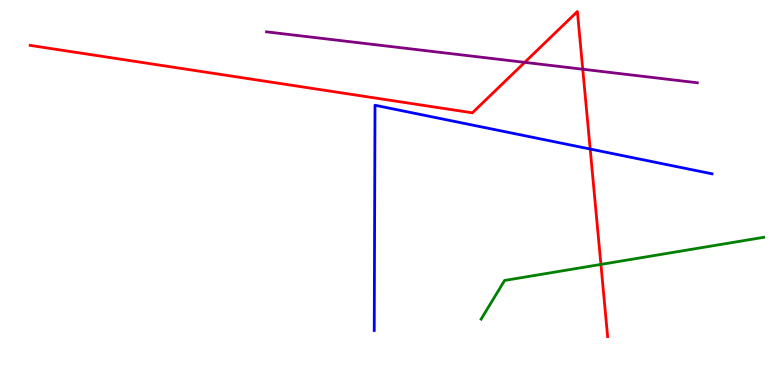[{'lines': ['blue', 'red'], 'intersections': [{'x': 7.62, 'y': 6.13}]}, {'lines': ['green', 'red'], 'intersections': [{'x': 7.75, 'y': 3.13}]}, {'lines': ['purple', 'red'], 'intersections': [{'x': 6.77, 'y': 8.38}, {'x': 7.52, 'y': 8.2}]}, {'lines': ['blue', 'green'], 'intersections': []}, {'lines': ['blue', 'purple'], 'intersections': []}, {'lines': ['green', 'purple'], 'intersections': []}]